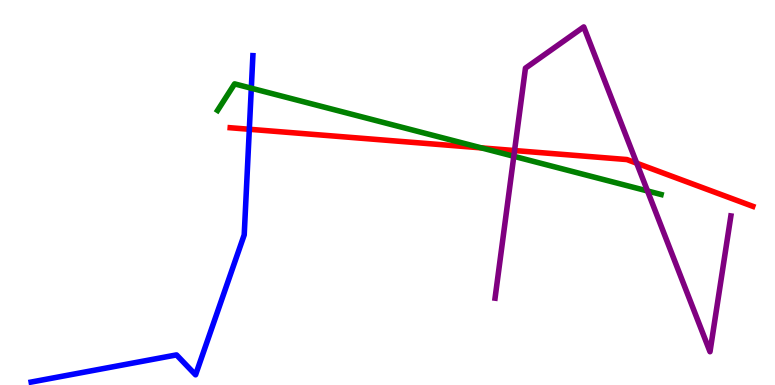[{'lines': ['blue', 'red'], 'intersections': [{'x': 3.22, 'y': 6.64}]}, {'lines': ['green', 'red'], 'intersections': [{'x': 6.21, 'y': 6.16}]}, {'lines': ['purple', 'red'], 'intersections': [{'x': 6.64, 'y': 6.09}, {'x': 8.22, 'y': 5.76}]}, {'lines': ['blue', 'green'], 'intersections': [{'x': 3.24, 'y': 7.71}]}, {'lines': ['blue', 'purple'], 'intersections': []}, {'lines': ['green', 'purple'], 'intersections': [{'x': 6.63, 'y': 5.94}, {'x': 8.36, 'y': 5.04}]}]